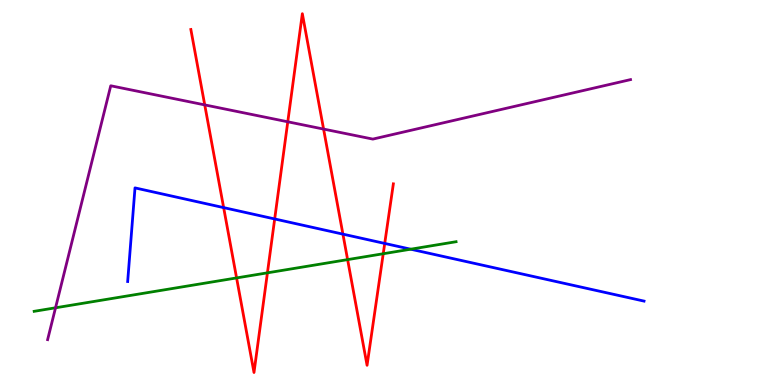[{'lines': ['blue', 'red'], 'intersections': [{'x': 2.89, 'y': 4.61}, {'x': 3.54, 'y': 4.31}, {'x': 4.42, 'y': 3.92}, {'x': 4.96, 'y': 3.68}]}, {'lines': ['green', 'red'], 'intersections': [{'x': 3.05, 'y': 2.78}, {'x': 3.45, 'y': 2.91}, {'x': 4.49, 'y': 3.26}, {'x': 4.94, 'y': 3.41}]}, {'lines': ['purple', 'red'], 'intersections': [{'x': 2.64, 'y': 7.28}, {'x': 3.71, 'y': 6.84}, {'x': 4.18, 'y': 6.65}]}, {'lines': ['blue', 'green'], 'intersections': [{'x': 5.3, 'y': 3.53}]}, {'lines': ['blue', 'purple'], 'intersections': []}, {'lines': ['green', 'purple'], 'intersections': [{'x': 0.717, 'y': 2.01}]}]